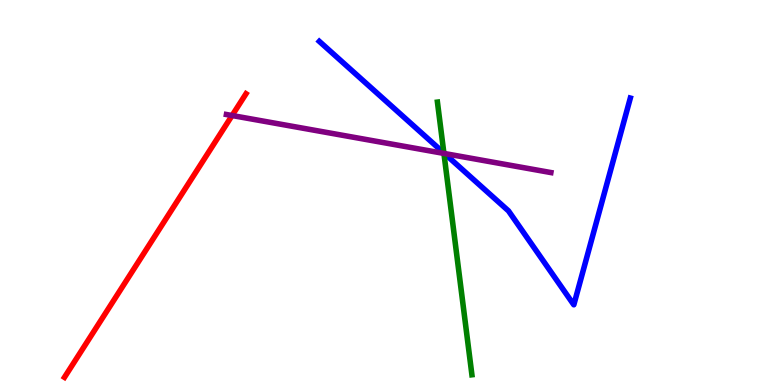[{'lines': ['blue', 'red'], 'intersections': []}, {'lines': ['green', 'red'], 'intersections': []}, {'lines': ['purple', 'red'], 'intersections': [{'x': 2.99, 'y': 7.0}]}, {'lines': ['blue', 'green'], 'intersections': [{'x': 5.73, 'y': 6.03}]}, {'lines': ['blue', 'purple'], 'intersections': [{'x': 5.74, 'y': 6.01}]}, {'lines': ['green', 'purple'], 'intersections': [{'x': 5.73, 'y': 6.02}]}]